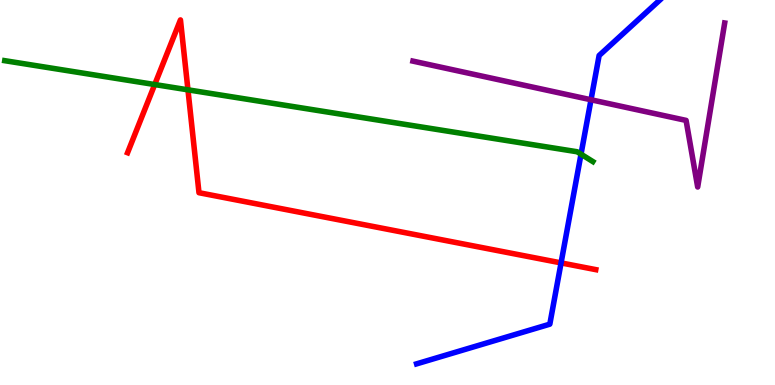[{'lines': ['blue', 'red'], 'intersections': [{'x': 7.24, 'y': 3.17}]}, {'lines': ['green', 'red'], 'intersections': [{'x': 2.0, 'y': 7.8}, {'x': 2.43, 'y': 7.67}]}, {'lines': ['purple', 'red'], 'intersections': []}, {'lines': ['blue', 'green'], 'intersections': [{'x': 7.5, 'y': 6.0}]}, {'lines': ['blue', 'purple'], 'intersections': [{'x': 7.63, 'y': 7.41}]}, {'lines': ['green', 'purple'], 'intersections': []}]